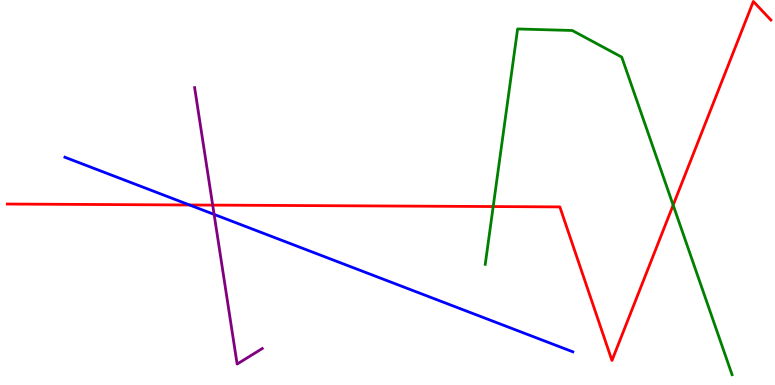[{'lines': ['blue', 'red'], 'intersections': [{'x': 2.45, 'y': 4.68}]}, {'lines': ['green', 'red'], 'intersections': [{'x': 6.36, 'y': 4.64}, {'x': 8.69, 'y': 4.67}]}, {'lines': ['purple', 'red'], 'intersections': [{'x': 2.74, 'y': 4.67}]}, {'lines': ['blue', 'green'], 'intersections': []}, {'lines': ['blue', 'purple'], 'intersections': [{'x': 2.76, 'y': 4.43}]}, {'lines': ['green', 'purple'], 'intersections': []}]